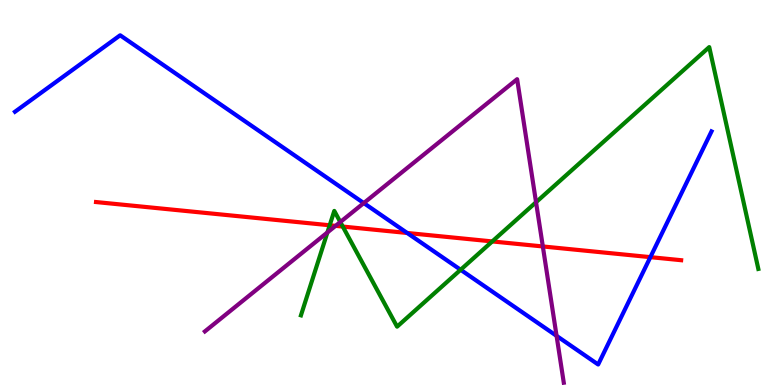[{'lines': ['blue', 'red'], 'intersections': [{'x': 5.25, 'y': 3.95}, {'x': 8.39, 'y': 3.32}]}, {'lines': ['green', 'red'], 'intersections': [{'x': 4.25, 'y': 4.15}, {'x': 4.42, 'y': 4.12}, {'x': 6.35, 'y': 3.73}]}, {'lines': ['purple', 'red'], 'intersections': [{'x': 4.33, 'y': 4.13}, {'x': 7.0, 'y': 3.6}]}, {'lines': ['blue', 'green'], 'intersections': [{'x': 5.94, 'y': 2.99}]}, {'lines': ['blue', 'purple'], 'intersections': [{'x': 4.69, 'y': 4.73}, {'x': 7.18, 'y': 1.28}]}, {'lines': ['green', 'purple'], 'intersections': [{'x': 4.22, 'y': 3.96}, {'x': 4.39, 'y': 4.23}, {'x': 6.92, 'y': 4.75}]}]